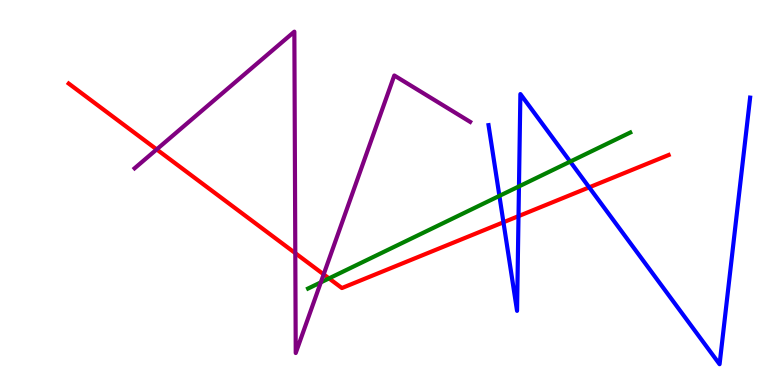[{'lines': ['blue', 'red'], 'intersections': [{'x': 6.5, 'y': 4.23}, {'x': 6.69, 'y': 4.39}, {'x': 7.6, 'y': 5.13}]}, {'lines': ['green', 'red'], 'intersections': [{'x': 4.25, 'y': 2.77}]}, {'lines': ['purple', 'red'], 'intersections': [{'x': 2.02, 'y': 6.12}, {'x': 3.81, 'y': 3.42}, {'x': 4.18, 'y': 2.87}]}, {'lines': ['blue', 'green'], 'intersections': [{'x': 6.44, 'y': 4.91}, {'x': 6.7, 'y': 5.16}, {'x': 7.36, 'y': 5.8}]}, {'lines': ['blue', 'purple'], 'intersections': []}, {'lines': ['green', 'purple'], 'intersections': [{'x': 4.14, 'y': 2.67}]}]